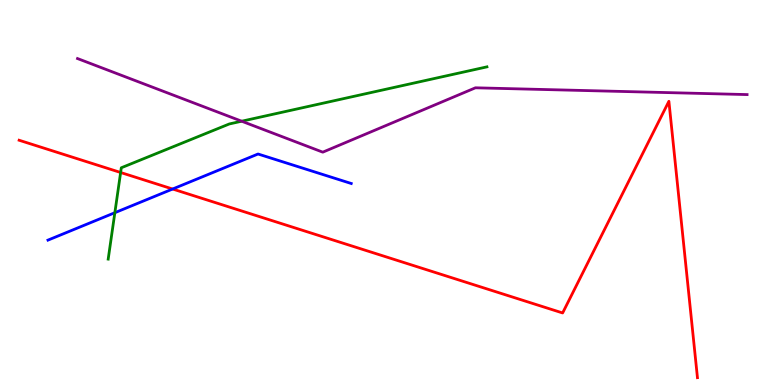[{'lines': ['blue', 'red'], 'intersections': [{'x': 2.23, 'y': 5.09}]}, {'lines': ['green', 'red'], 'intersections': [{'x': 1.56, 'y': 5.52}]}, {'lines': ['purple', 'red'], 'intersections': []}, {'lines': ['blue', 'green'], 'intersections': [{'x': 1.48, 'y': 4.48}]}, {'lines': ['blue', 'purple'], 'intersections': []}, {'lines': ['green', 'purple'], 'intersections': [{'x': 3.12, 'y': 6.85}]}]